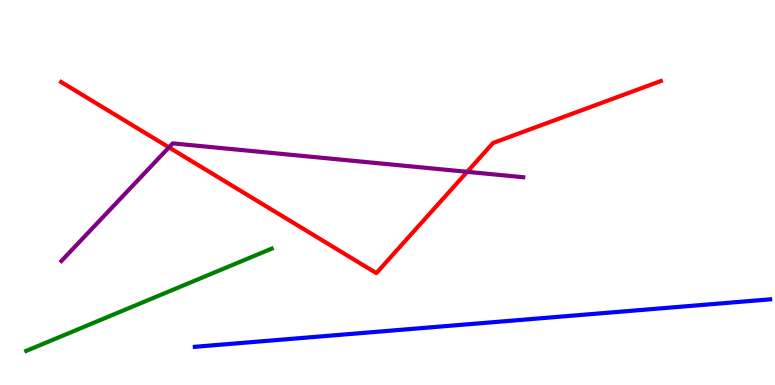[{'lines': ['blue', 'red'], 'intersections': []}, {'lines': ['green', 'red'], 'intersections': []}, {'lines': ['purple', 'red'], 'intersections': [{'x': 2.18, 'y': 6.17}, {'x': 6.03, 'y': 5.54}]}, {'lines': ['blue', 'green'], 'intersections': []}, {'lines': ['blue', 'purple'], 'intersections': []}, {'lines': ['green', 'purple'], 'intersections': []}]